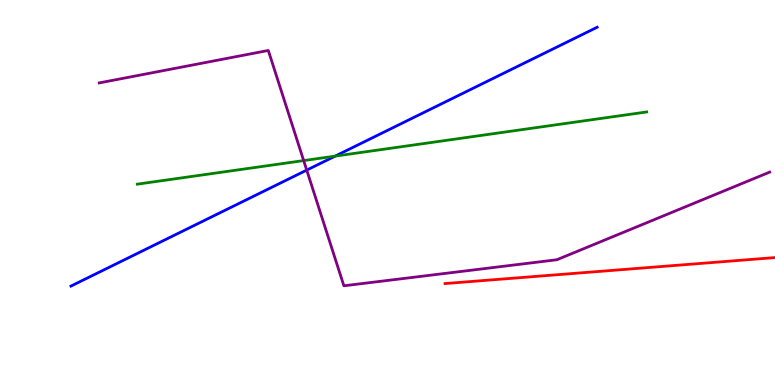[{'lines': ['blue', 'red'], 'intersections': []}, {'lines': ['green', 'red'], 'intersections': []}, {'lines': ['purple', 'red'], 'intersections': []}, {'lines': ['blue', 'green'], 'intersections': [{'x': 4.32, 'y': 5.95}]}, {'lines': ['blue', 'purple'], 'intersections': [{'x': 3.96, 'y': 5.58}]}, {'lines': ['green', 'purple'], 'intersections': [{'x': 3.92, 'y': 5.83}]}]